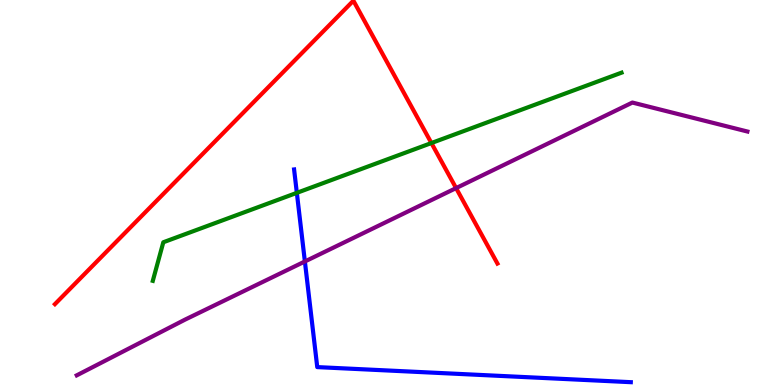[{'lines': ['blue', 'red'], 'intersections': []}, {'lines': ['green', 'red'], 'intersections': [{'x': 5.57, 'y': 6.28}]}, {'lines': ['purple', 'red'], 'intersections': [{'x': 5.89, 'y': 5.11}]}, {'lines': ['blue', 'green'], 'intersections': [{'x': 3.83, 'y': 4.99}]}, {'lines': ['blue', 'purple'], 'intersections': [{'x': 3.93, 'y': 3.21}]}, {'lines': ['green', 'purple'], 'intersections': []}]